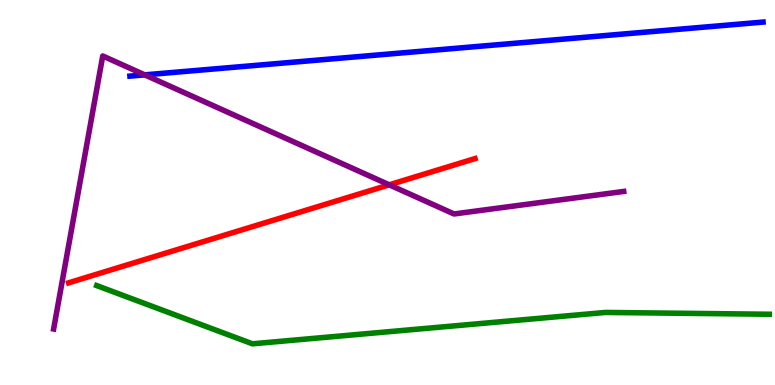[{'lines': ['blue', 'red'], 'intersections': []}, {'lines': ['green', 'red'], 'intersections': []}, {'lines': ['purple', 'red'], 'intersections': [{'x': 5.02, 'y': 5.2}]}, {'lines': ['blue', 'green'], 'intersections': []}, {'lines': ['blue', 'purple'], 'intersections': [{'x': 1.87, 'y': 8.06}]}, {'lines': ['green', 'purple'], 'intersections': []}]